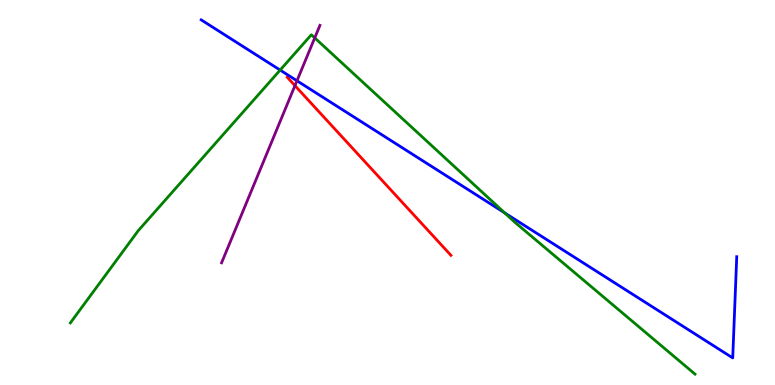[{'lines': ['blue', 'red'], 'intersections': []}, {'lines': ['green', 'red'], 'intersections': []}, {'lines': ['purple', 'red'], 'intersections': [{'x': 3.81, 'y': 7.78}]}, {'lines': ['blue', 'green'], 'intersections': [{'x': 3.61, 'y': 8.18}, {'x': 6.51, 'y': 4.47}]}, {'lines': ['blue', 'purple'], 'intersections': [{'x': 3.83, 'y': 7.9}]}, {'lines': ['green', 'purple'], 'intersections': [{'x': 4.06, 'y': 9.02}]}]